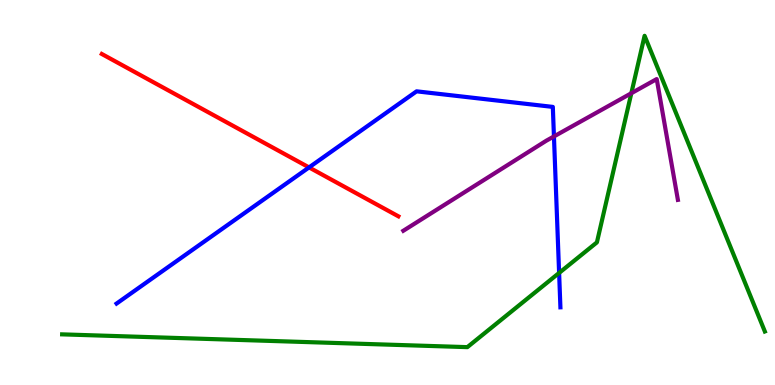[{'lines': ['blue', 'red'], 'intersections': [{'x': 3.99, 'y': 5.65}]}, {'lines': ['green', 'red'], 'intersections': []}, {'lines': ['purple', 'red'], 'intersections': []}, {'lines': ['blue', 'green'], 'intersections': [{'x': 7.21, 'y': 2.91}]}, {'lines': ['blue', 'purple'], 'intersections': [{'x': 7.15, 'y': 6.46}]}, {'lines': ['green', 'purple'], 'intersections': [{'x': 8.15, 'y': 7.58}]}]